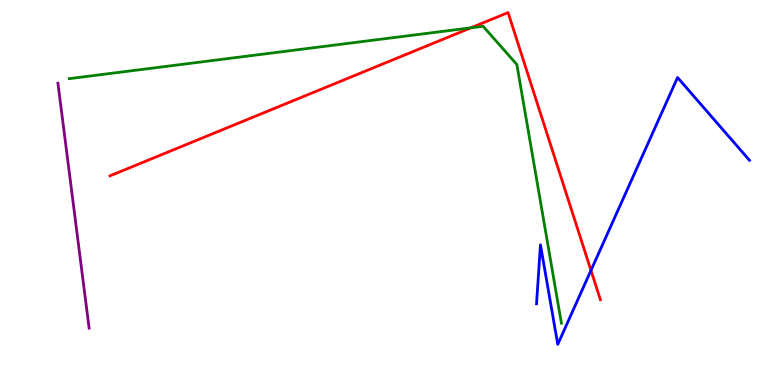[{'lines': ['blue', 'red'], 'intersections': [{'x': 7.63, 'y': 2.98}]}, {'lines': ['green', 'red'], 'intersections': [{'x': 6.08, 'y': 9.28}]}, {'lines': ['purple', 'red'], 'intersections': []}, {'lines': ['blue', 'green'], 'intersections': []}, {'lines': ['blue', 'purple'], 'intersections': []}, {'lines': ['green', 'purple'], 'intersections': []}]